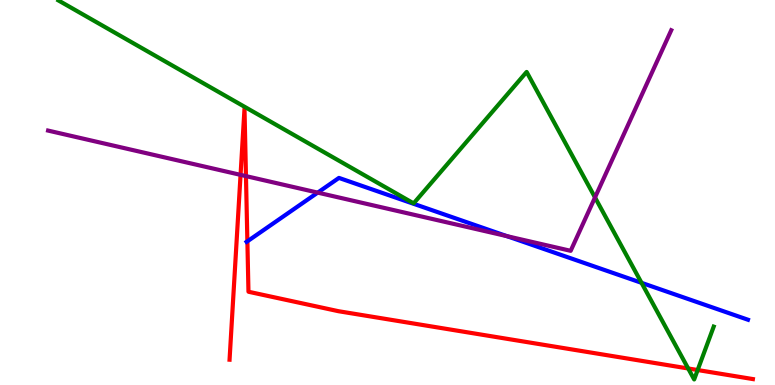[{'lines': ['blue', 'red'], 'intersections': [{'x': 3.19, 'y': 3.73}]}, {'lines': ['green', 'red'], 'intersections': [{'x': 8.88, 'y': 0.429}, {'x': 9.0, 'y': 0.389}]}, {'lines': ['purple', 'red'], 'intersections': [{'x': 3.1, 'y': 5.46}, {'x': 3.17, 'y': 5.43}]}, {'lines': ['blue', 'green'], 'intersections': [{'x': 8.28, 'y': 2.65}]}, {'lines': ['blue', 'purple'], 'intersections': [{'x': 4.1, 'y': 5.0}, {'x': 6.54, 'y': 3.87}]}, {'lines': ['green', 'purple'], 'intersections': [{'x': 7.68, 'y': 4.87}]}]